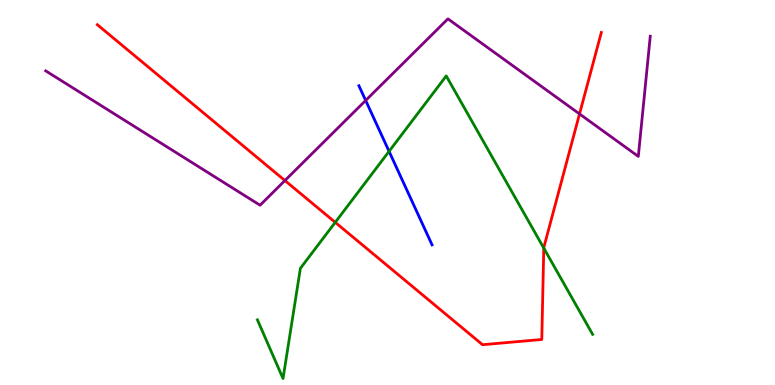[{'lines': ['blue', 'red'], 'intersections': []}, {'lines': ['green', 'red'], 'intersections': [{'x': 4.33, 'y': 4.22}, {'x': 7.02, 'y': 3.56}]}, {'lines': ['purple', 'red'], 'intersections': [{'x': 3.68, 'y': 5.31}, {'x': 7.48, 'y': 7.04}]}, {'lines': ['blue', 'green'], 'intersections': [{'x': 5.02, 'y': 6.07}]}, {'lines': ['blue', 'purple'], 'intersections': [{'x': 4.72, 'y': 7.39}]}, {'lines': ['green', 'purple'], 'intersections': []}]